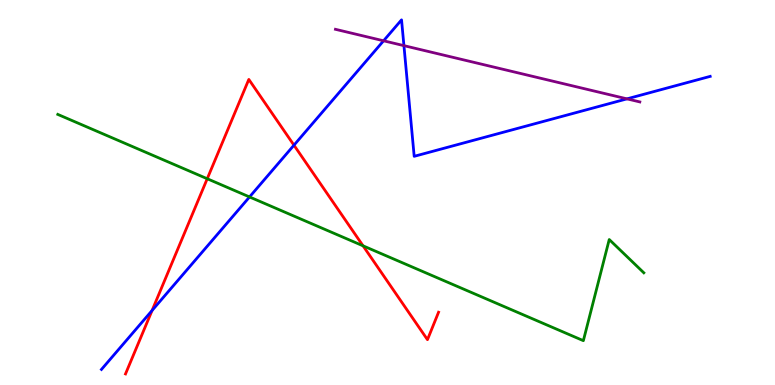[{'lines': ['blue', 'red'], 'intersections': [{'x': 1.96, 'y': 1.94}, {'x': 3.79, 'y': 6.23}]}, {'lines': ['green', 'red'], 'intersections': [{'x': 2.67, 'y': 5.36}, {'x': 4.68, 'y': 3.62}]}, {'lines': ['purple', 'red'], 'intersections': []}, {'lines': ['blue', 'green'], 'intersections': [{'x': 3.22, 'y': 4.88}]}, {'lines': ['blue', 'purple'], 'intersections': [{'x': 4.95, 'y': 8.94}, {'x': 5.21, 'y': 8.81}, {'x': 8.09, 'y': 7.43}]}, {'lines': ['green', 'purple'], 'intersections': []}]